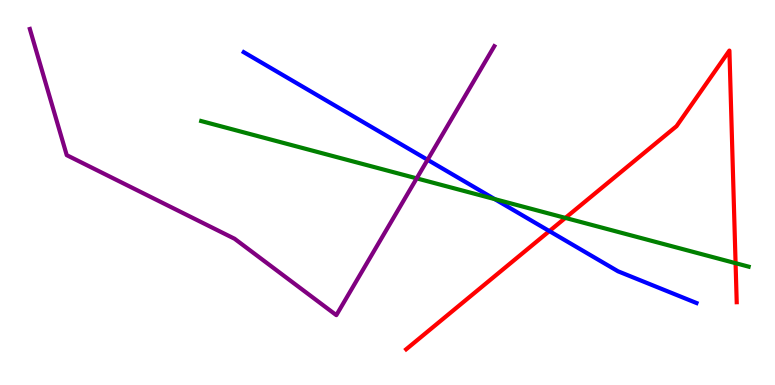[{'lines': ['blue', 'red'], 'intersections': [{'x': 7.09, 'y': 4.0}]}, {'lines': ['green', 'red'], 'intersections': [{'x': 7.3, 'y': 4.34}, {'x': 9.49, 'y': 3.16}]}, {'lines': ['purple', 'red'], 'intersections': []}, {'lines': ['blue', 'green'], 'intersections': [{'x': 6.38, 'y': 4.83}]}, {'lines': ['blue', 'purple'], 'intersections': [{'x': 5.52, 'y': 5.85}]}, {'lines': ['green', 'purple'], 'intersections': [{'x': 5.38, 'y': 5.37}]}]